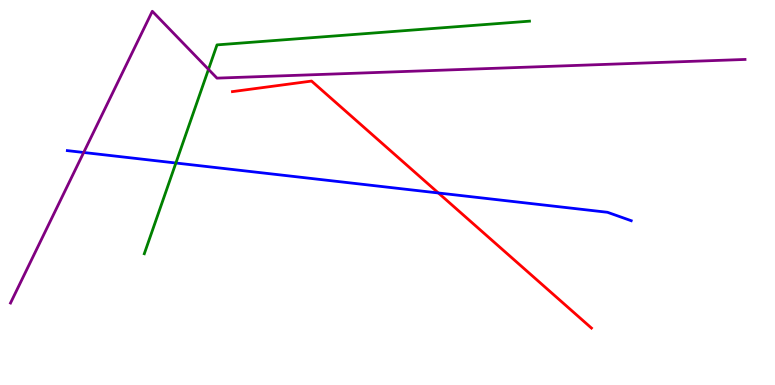[{'lines': ['blue', 'red'], 'intersections': [{'x': 5.66, 'y': 4.99}]}, {'lines': ['green', 'red'], 'intersections': []}, {'lines': ['purple', 'red'], 'intersections': []}, {'lines': ['blue', 'green'], 'intersections': [{'x': 2.27, 'y': 5.77}]}, {'lines': ['blue', 'purple'], 'intersections': [{'x': 1.08, 'y': 6.04}]}, {'lines': ['green', 'purple'], 'intersections': [{'x': 2.69, 'y': 8.2}]}]